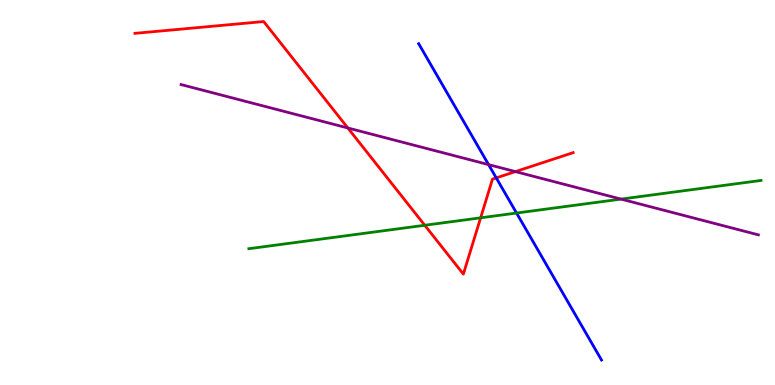[{'lines': ['blue', 'red'], 'intersections': [{'x': 6.4, 'y': 5.38}]}, {'lines': ['green', 'red'], 'intersections': [{'x': 5.48, 'y': 4.15}, {'x': 6.2, 'y': 4.34}]}, {'lines': ['purple', 'red'], 'intersections': [{'x': 4.49, 'y': 6.68}, {'x': 6.65, 'y': 5.54}]}, {'lines': ['blue', 'green'], 'intersections': [{'x': 6.67, 'y': 4.47}]}, {'lines': ['blue', 'purple'], 'intersections': [{'x': 6.3, 'y': 5.72}]}, {'lines': ['green', 'purple'], 'intersections': [{'x': 8.01, 'y': 4.83}]}]